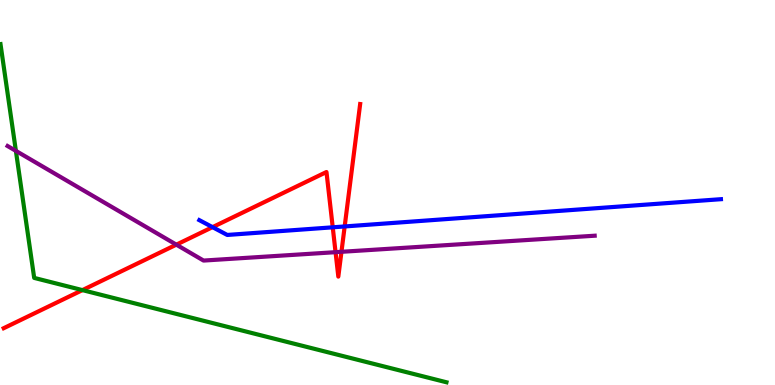[{'lines': ['blue', 'red'], 'intersections': [{'x': 2.74, 'y': 4.1}, {'x': 4.29, 'y': 4.1}, {'x': 4.45, 'y': 4.12}]}, {'lines': ['green', 'red'], 'intersections': [{'x': 1.06, 'y': 2.46}]}, {'lines': ['purple', 'red'], 'intersections': [{'x': 2.28, 'y': 3.65}, {'x': 4.33, 'y': 3.45}, {'x': 4.41, 'y': 3.46}]}, {'lines': ['blue', 'green'], 'intersections': []}, {'lines': ['blue', 'purple'], 'intersections': []}, {'lines': ['green', 'purple'], 'intersections': [{'x': 0.205, 'y': 6.08}]}]